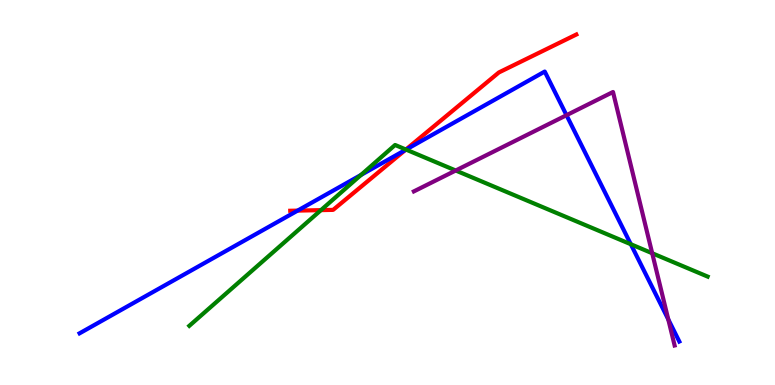[{'lines': ['blue', 'red'], 'intersections': [{'x': 3.84, 'y': 4.53}, {'x': 5.23, 'y': 6.1}]}, {'lines': ['green', 'red'], 'intersections': [{'x': 4.14, 'y': 4.54}, {'x': 5.24, 'y': 6.12}]}, {'lines': ['purple', 'red'], 'intersections': []}, {'lines': ['blue', 'green'], 'intersections': [{'x': 4.66, 'y': 5.46}, {'x': 5.24, 'y': 6.11}, {'x': 8.14, 'y': 3.66}]}, {'lines': ['blue', 'purple'], 'intersections': [{'x': 7.31, 'y': 7.01}, {'x': 8.62, 'y': 1.7}]}, {'lines': ['green', 'purple'], 'intersections': [{'x': 5.88, 'y': 5.57}, {'x': 8.42, 'y': 3.42}]}]